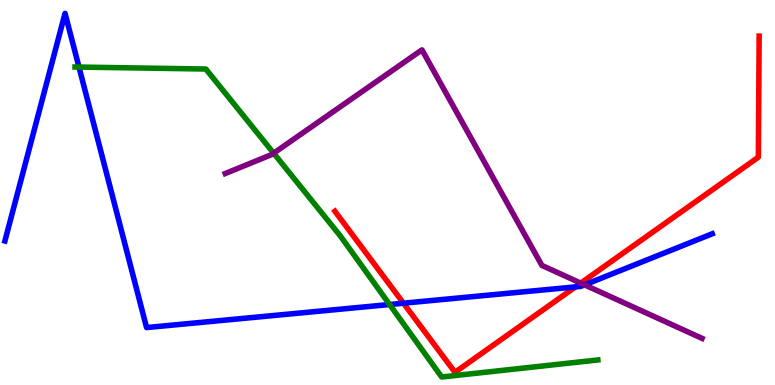[{'lines': ['blue', 'red'], 'intersections': [{'x': 5.21, 'y': 2.12}, {'x': 7.43, 'y': 2.55}]}, {'lines': ['green', 'red'], 'intersections': []}, {'lines': ['purple', 'red'], 'intersections': [{'x': 7.49, 'y': 2.65}]}, {'lines': ['blue', 'green'], 'intersections': [{'x': 1.02, 'y': 8.26}, {'x': 5.03, 'y': 2.09}]}, {'lines': ['blue', 'purple'], 'intersections': [{'x': 7.54, 'y': 2.6}]}, {'lines': ['green', 'purple'], 'intersections': [{'x': 3.53, 'y': 6.02}]}]